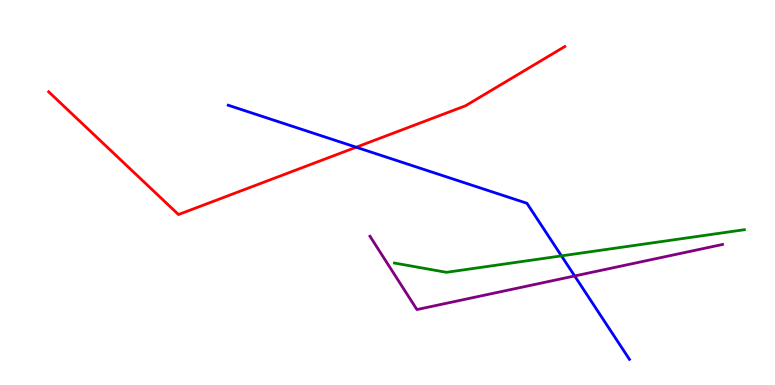[{'lines': ['blue', 'red'], 'intersections': [{'x': 4.6, 'y': 6.18}]}, {'lines': ['green', 'red'], 'intersections': []}, {'lines': ['purple', 'red'], 'intersections': []}, {'lines': ['blue', 'green'], 'intersections': [{'x': 7.24, 'y': 3.35}]}, {'lines': ['blue', 'purple'], 'intersections': [{'x': 7.42, 'y': 2.83}]}, {'lines': ['green', 'purple'], 'intersections': []}]